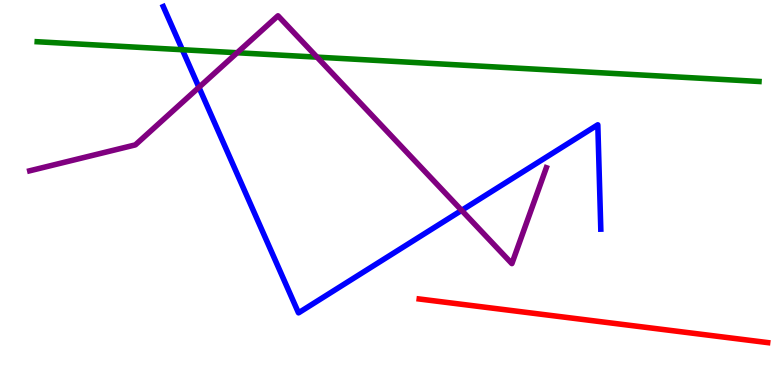[{'lines': ['blue', 'red'], 'intersections': []}, {'lines': ['green', 'red'], 'intersections': []}, {'lines': ['purple', 'red'], 'intersections': []}, {'lines': ['blue', 'green'], 'intersections': [{'x': 2.35, 'y': 8.71}]}, {'lines': ['blue', 'purple'], 'intersections': [{'x': 2.57, 'y': 7.73}, {'x': 5.96, 'y': 4.54}]}, {'lines': ['green', 'purple'], 'intersections': [{'x': 3.06, 'y': 8.63}, {'x': 4.09, 'y': 8.52}]}]